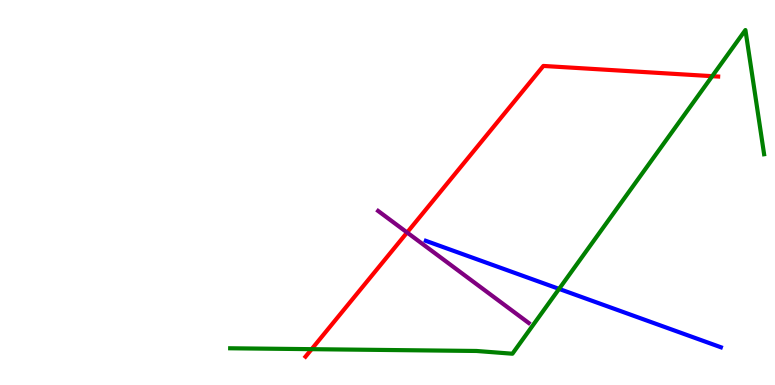[{'lines': ['blue', 'red'], 'intersections': []}, {'lines': ['green', 'red'], 'intersections': [{'x': 4.02, 'y': 0.931}, {'x': 9.19, 'y': 8.02}]}, {'lines': ['purple', 'red'], 'intersections': [{'x': 5.25, 'y': 3.96}]}, {'lines': ['blue', 'green'], 'intersections': [{'x': 7.21, 'y': 2.5}]}, {'lines': ['blue', 'purple'], 'intersections': []}, {'lines': ['green', 'purple'], 'intersections': []}]